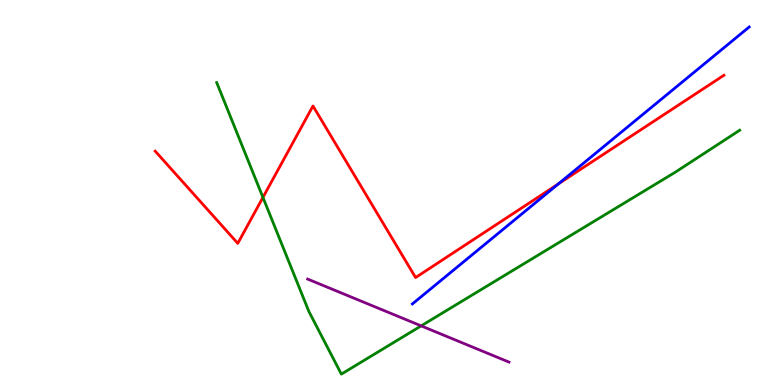[{'lines': ['blue', 'red'], 'intersections': [{'x': 7.2, 'y': 5.22}]}, {'lines': ['green', 'red'], 'intersections': [{'x': 3.39, 'y': 4.87}]}, {'lines': ['purple', 'red'], 'intersections': []}, {'lines': ['blue', 'green'], 'intersections': []}, {'lines': ['blue', 'purple'], 'intersections': []}, {'lines': ['green', 'purple'], 'intersections': [{'x': 5.43, 'y': 1.54}]}]